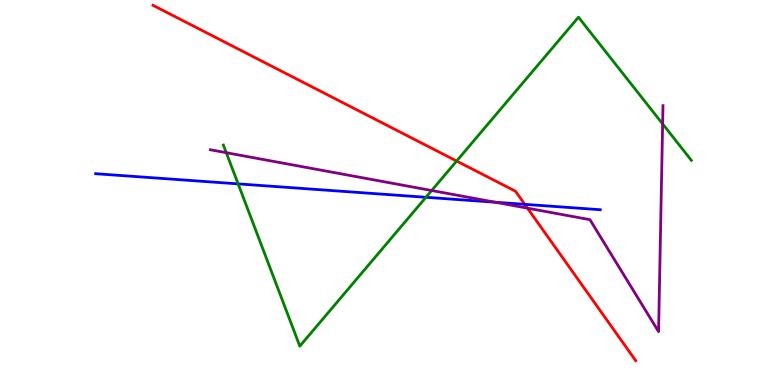[{'lines': ['blue', 'red'], 'intersections': [{'x': 6.77, 'y': 4.69}]}, {'lines': ['green', 'red'], 'intersections': [{'x': 5.89, 'y': 5.82}]}, {'lines': ['purple', 'red'], 'intersections': [{'x': 6.81, 'y': 4.59}]}, {'lines': ['blue', 'green'], 'intersections': [{'x': 3.07, 'y': 5.22}, {'x': 5.5, 'y': 4.88}]}, {'lines': ['blue', 'purple'], 'intersections': [{'x': 6.39, 'y': 4.75}]}, {'lines': ['green', 'purple'], 'intersections': [{'x': 2.92, 'y': 6.03}, {'x': 5.57, 'y': 5.05}, {'x': 8.55, 'y': 6.78}]}]